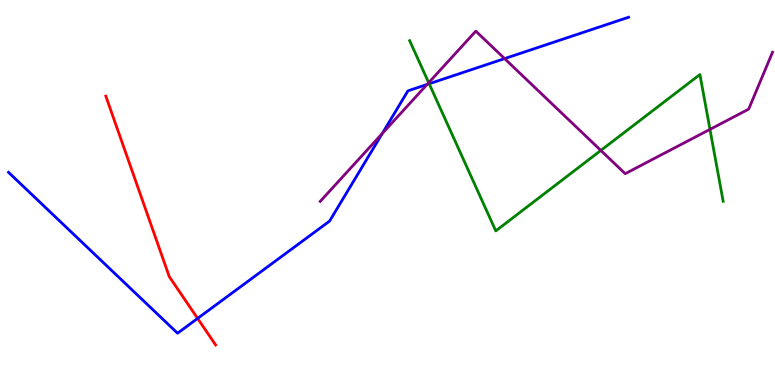[{'lines': ['blue', 'red'], 'intersections': [{'x': 2.55, 'y': 1.73}]}, {'lines': ['green', 'red'], 'intersections': []}, {'lines': ['purple', 'red'], 'intersections': []}, {'lines': ['blue', 'green'], 'intersections': [{'x': 5.54, 'y': 7.82}]}, {'lines': ['blue', 'purple'], 'intersections': [{'x': 4.93, 'y': 6.53}, {'x': 5.51, 'y': 7.81}, {'x': 6.51, 'y': 8.48}]}, {'lines': ['green', 'purple'], 'intersections': [{'x': 5.53, 'y': 7.85}, {'x': 7.75, 'y': 6.09}, {'x': 9.16, 'y': 6.64}]}]